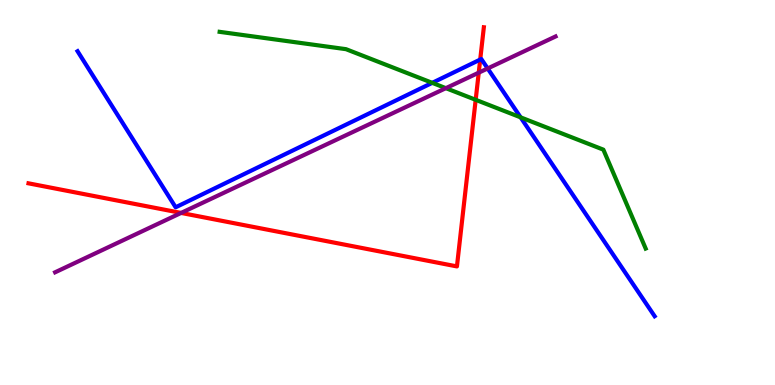[{'lines': ['blue', 'red'], 'intersections': [{'x': 6.2, 'y': 8.45}]}, {'lines': ['green', 'red'], 'intersections': [{'x': 6.14, 'y': 7.41}]}, {'lines': ['purple', 'red'], 'intersections': [{'x': 2.34, 'y': 4.47}, {'x': 6.18, 'y': 8.11}]}, {'lines': ['blue', 'green'], 'intersections': [{'x': 5.58, 'y': 7.85}, {'x': 6.72, 'y': 6.95}]}, {'lines': ['blue', 'purple'], 'intersections': [{'x': 6.29, 'y': 8.22}]}, {'lines': ['green', 'purple'], 'intersections': [{'x': 5.75, 'y': 7.71}]}]